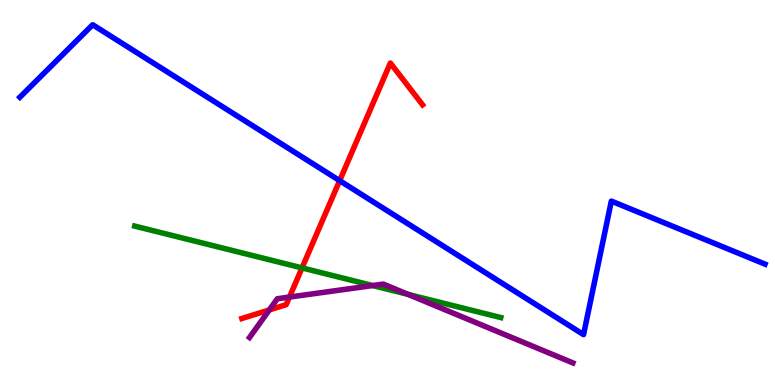[{'lines': ['blue', 'red'], 'intersections': [{'x': 4.38, 'y': 5.31}]}, {'lines': ['green', 'red'], 'intersections': [{'x': 3.9, 'y': 3.04}]}, {'lines': ['purple', 'red'], 'intersections': [{'x': 3.47, 'y': 1.95}, {'x': 3.73, 'y': 2.28}]}, {'lines': ['blue', 'green'], 'intersections': []}, {'lines': ['blue', 'purple'], 'intersections': []}, {'lines': ['green', 'purple'], 'intersections': [{'x': 4.81, 'y': 2.58}, {'x': 5.27, 'y': 2.35}]}]